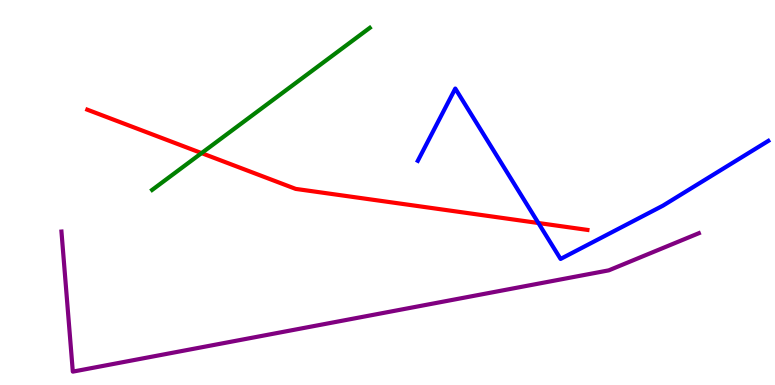[{'lines': ['blue', 'red'], 'intersections': [{'x': 6.95, 'y': 4.21}]}, {'lines': ['green', 'red'], 'intersections': [{'x': 2.6, 'y': 6.02}]}, {'lines': ['purple', 'red'], 'intersections': []}, {'lines': ['blue', 'green'], 'intersections': []}, {'lines': ['blue', 'purple'], 'intersections': []}, {'lines': ['green', 'purple'], 'intersections': []}]